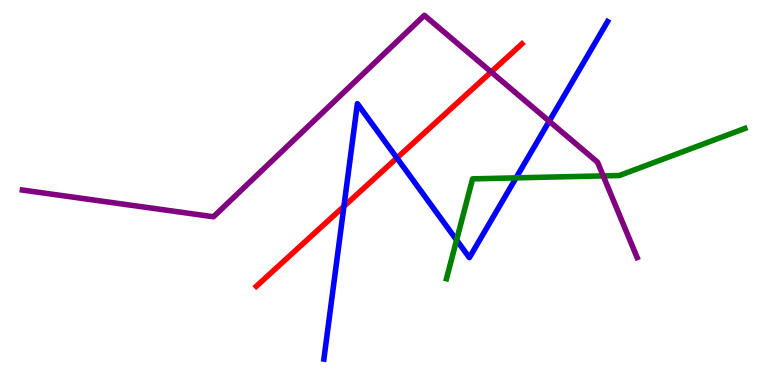[{'lines': ['blue', 'red'], 'intersections': [{'x': 4.44, 'y': 4.64}, {'x': 5.12, 'y': 5.9}]}, {'lines': ['green', 'red'], 'intersections': []}, {'lines': ['purple', 'red'], 'intersections': [{'x': 6.34, 'y': 8.13}]}, {'lines': ['blue', 'green'], 'intersections': [{'x': 5.89, 'y': 3.77}, {'x': 6.66, 'y': 5.38}]}, {'lines': ['blue', 'purple'], 'intersections': [{'x': 7.09, 'y': 6.85}]}, {'lines': ['green', 'purple'], 'intersections': [{'x': 7.78, 'y': 5.43}]}]